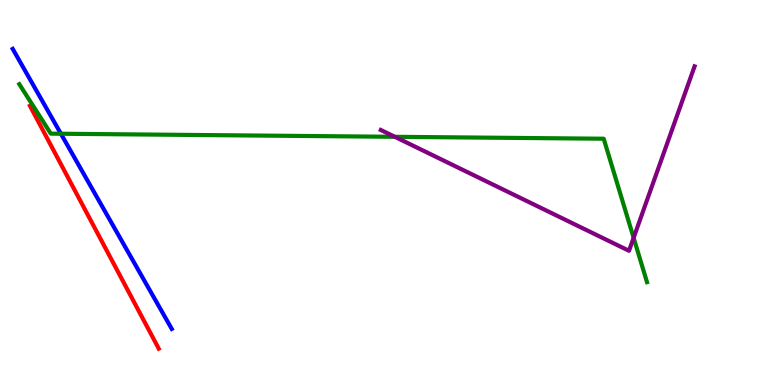[{'lines': ['blue', 'red'], 'intersections': []}, {'lines': ['green', 'red'], 'intersections': []}, {'lines': ['purple', 'red'], 'intersections': []}, {'lines': ['blue', 'green'], 'intersections': [{'x': 0.786, 'y': 6.53}]}, {'lines': ['blue', 'purple'], 'intersections': []}, {'lines': ['green', 'purple'], 'intersections': [{'x': 5.09, 'y': 6.45}, {'x': 8.18, 'y': 3.82}]}]